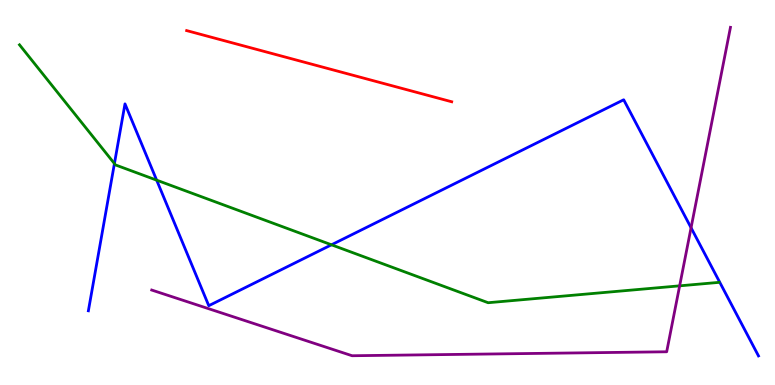[{'lines': ['blue', 'red'], 'intersections': []}, {'lines': ['green', 'red'], 'intersections': []}, {'lines': ['purple', 'red'], 'intersections': []}, {'lines': ['blue', 'green'], 'intersections': [{'x': 1.48, 'y': 5.75}, {'x': 2.02, 'y': 5.32}, {'x': 4.28, 'y': 3.64}]}, {'lines': ['blue', 'purple'], 'intersections': [{'x': 8.92, 'y': 4.08}]}, {'lines': ['green', 'purple'], 'intersections': [{'x': 8.77, 'y': 2.58}]}]